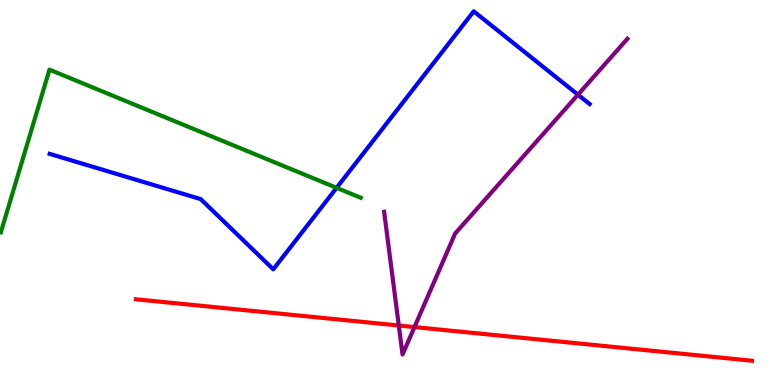[{'lines': ['blue', 'red'], 'intersections': []}, {'lines': ['green', 'red'], 'intersections': []}, {'lines': ['purple', 'red'], 'intersections': [{'x': 5.15, 'y': 1.55}, {'x': 5.35, 'y': 1.5}]}, {'lines': ['blue', 'green'], 'intersections': [{'x': 4.34, 'y': 5.12}]}, {'lines': ['blue', 'purple'], 'intersections': [{'x': 7.46, 'y': 7.54}]}, {'lines': ['green', 'purple'], 'intersections': []}]